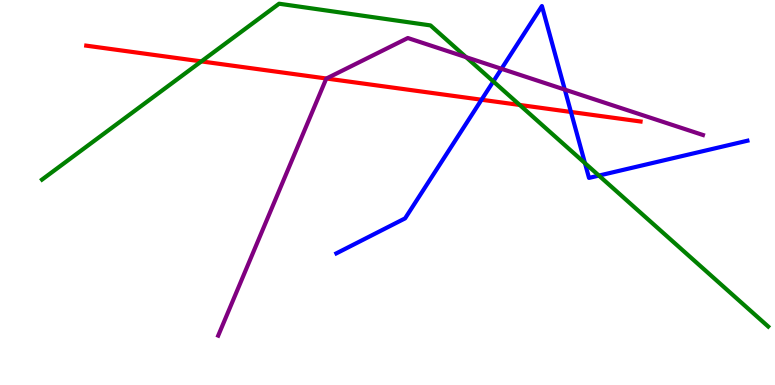[{'lines': ['blue', 'red'], 'intersections': [{'x': 6.21, 'y': 7.41}, {'x': 7.37, 'y': 7.09}]}, {'lines': ['green', 'red'], 'intersections': [{'x': 2.6, 'y': 8.41}, {'x': 6.71, 'y': 7.27}]}, {'lines': ['purple', 'red'], 'intersections': [{'x': 4.21, 'y': 7.96}]}, {'lines': ['blue', 'green'], 'intersections': [{'x': 6.37, 'y': 7.88}, {'x': 7.55, 'y': 5.76}, {'x': 7.73, 'y': 5.44}]}, {'lines': ['blue', 'purple'], 'intersections': [{'x': 6.47, 'y': 8.21}, {'x': 7.29, 'y': 7.67}]}, {'lines': ['green', 'purple'], 'intersections': [{'x': 6.01, 'y': 8.51}]}]